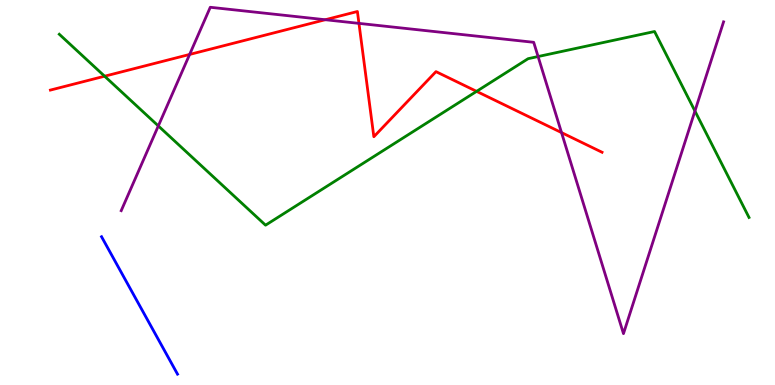[{'lines': ['blue', 'red'], 'intersections': []}, {'lines': ['green', 'red'], 'intersections': [{'x': 1.35, 'y': 8.02}, {'x': 6.15, 'y': 7.63}]}, {'lines': ['purple', 'red'], 'intersections': [{'x': 2.45, 'y': 8.59}, {'x': 4.2, 'y': 9.49}, {'x': 4.63, 'y': 9.39}, {'x': 7.25, 'y': 6.56}]}, {'lines': ['blue', 'green'], 'intersections': []}, {'lines': ['blue', 'purple'], 'intersections': []}, {'lines': ['green', 'purple'], 'intersections': [{'x': 2.04, 'y': 6.73}, {'x': 6.94, 'y': 8.53}, {'x': 8.97, 'y': 7.12}]}]